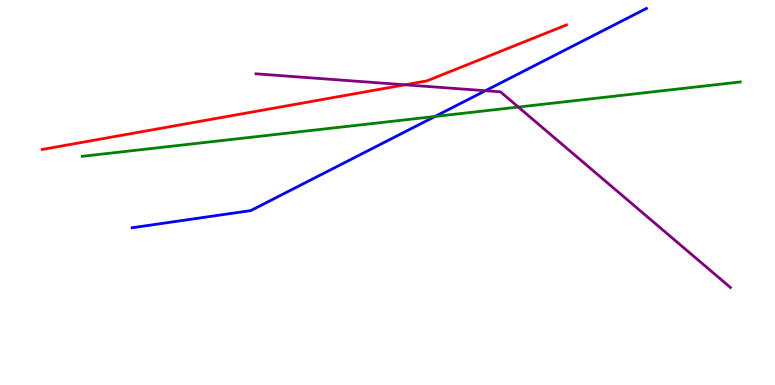[{'lines': ['blue', 'red'], 'intersections': []}, {'lines': ['green', 'red'], 'intersections': []}, {'lines': ['purple', 'red'], 'intersections': [{'x': 5.22, 'y': 7.8}]}, {'lines': ['blue', 'green'], 'intersections': [{'x': 5.61, 'y': 6.98}]}, {'lines': ['blue', 'purple'], 'intersections': [{'x': 6.26, 'y': 7.64}]}, {'lines': ['green', 'purple'], 'intersections': [{'x': 6.69, 'y': 7.22}]}]